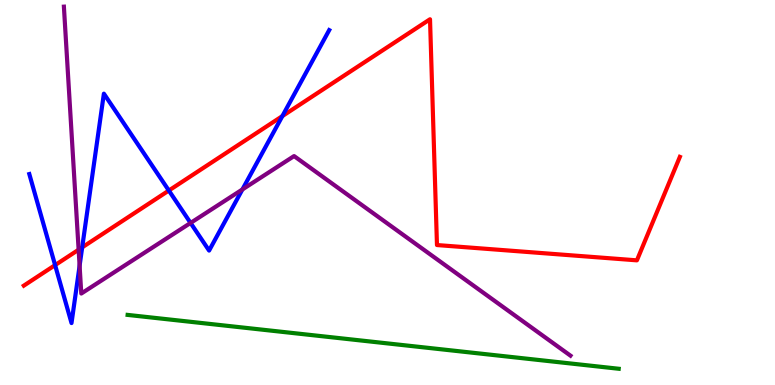[{'lines': ['blue', 'red'], 'intersections': [{'x': 0.711, 'y': 3.11}, {'x': 1.06, 'y': 3.58}, {'x': 2.18, 'y': 5.05}, {'x': 3.64, 'y': 6.98}]}, {'lines': ['green', 'red'], 'intersections': []}, {'lines': ['purple', 'red'], 'intersections': [{'x': 1.01, 'y': 3.51}]}, {'lines': ['blue', 'green'], 'intersections': []}, {'lines': ['blue', 'purple'], 'intersections': [{'x': 1.03, 'y': 3.1}, {'x': 2.46, 'y': 4.21}, {'x': 3.13, 'y': 5.08}]}, {'lines': ['green', 'purple'], 'intersections': []}]